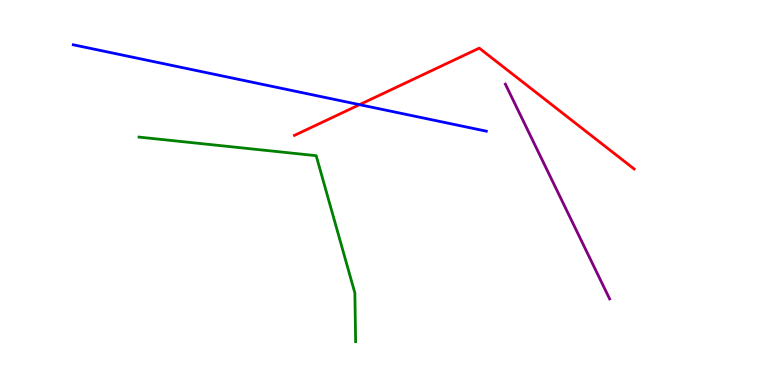[{'lines': ['blue', 'red'], 'intersections': [{'x': 4.64, 'y': 7.28}]}, {'lines': ['green', 'red'], 'intersections': []}, {'lines': ['purple', 'red'], 'intersections': []}, {'lines': ['blue', 'green'], 'intersections': []}, {'lines': ['blue', 'purple'], 'intersections': []}, {'lines': ['green', 'purple'], 'intersections': []}]